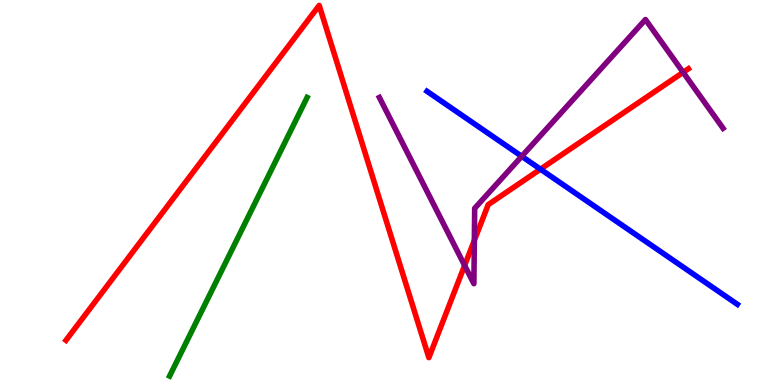[{'lines': ['blue', 'red'], 'intersections': [{'x': 6.97, 'y': 5.61}]}, {'lines': ['green', 'red'], 'intersections': []}, {'lines': ['purple', 'red'], 'intersections': [{'x': 6.0, 'y': 3.11}, {'x': 6.12, 'y': 3.76}, {'x': 8.81, 'y': 8.12}]}, {'lines': ['blue', 'green'], 'intersections': []}, {'lines': ['blue', 'purple'], 'intersections': [{'x': 6.73, 'y': 5.94}]}, {'lines': ['green', 'purple'], 'intersections': []}]